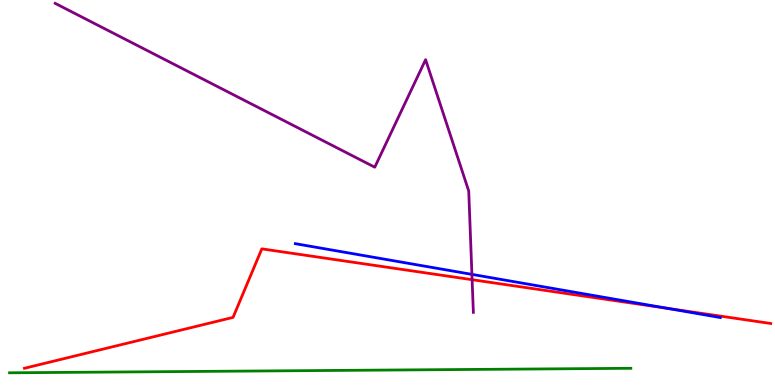[{'lines': ['blue', 'red'], 'intersections': [{'x': 8.61, 'y': 1.99}]}, {'lines': ['green', 'red'], 'intersections': []}, {'lines': ['purple', 'red'], 'intersections': [{'x': 6.09, 'y': 2.74}]}, {'lines': ['blue', 'green'], 'intersections': []}, {'lines': ['blue', 'purple'], 'intersections': [{'x': 6.09, 'y': 2.87}]}, {'lines': ['green', 'purple'], 'intersections': []}]